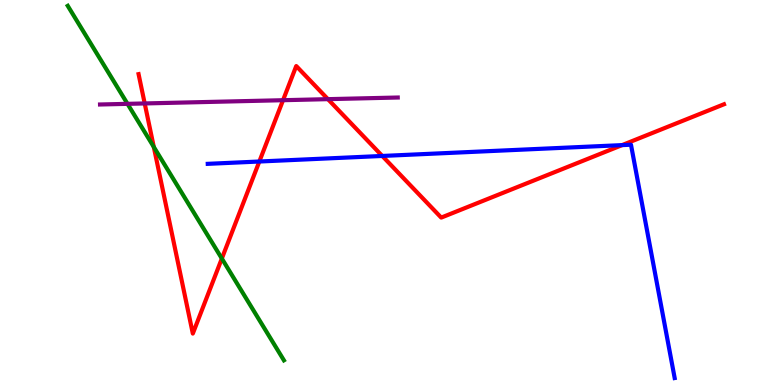[{'lines': ['blue', 'red'], 'intersections': [{'x': 3.35, 'y': 5.8}, {'x': 4.93, 'y': 5.95}, {'x': 8.03, 'y': 6.23}]}, {'lines': ['green', 'red'], 'intersections': [{'x': 1.98, 'y': 6.18}, {'x': 2.86, 'y': 3.28}]}, {'lines': ['purple', 'red'], 'intersections': [{'x': 1.87, 'y': 7.31}, {'x': 3.65, 'y': 7.4}, {'x': 4.23, 'y': 7.42}]}, {'lines': ['blue', 'green'], 'intersections': []}, {'lines': ['blue', 'purple'], 'intersections': []}, {'lines': ['green', 'purple'], 'intersections': [{'x': 1.65, 'y': 7.3}]}]